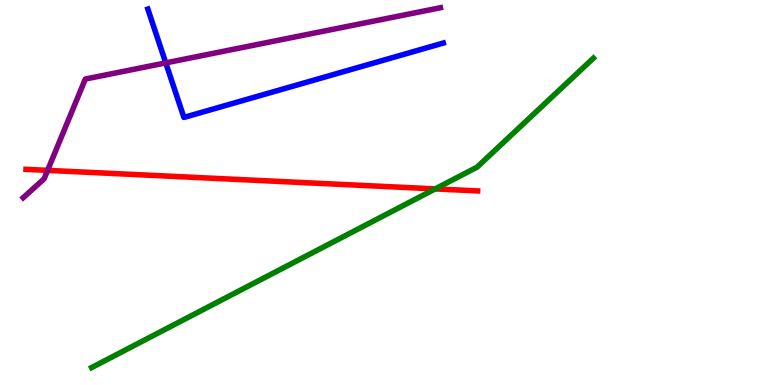[{'lines': ['blue', 'red'], 'intersections': []}, {'lines': ['green', 'red'], 'intersections': [{'x': 5.62, 'y': 5.09}]}, {'lines': ['purple', 'red'], 'intersections': [{'x': 0.614, 'y': 5.57}]}, {'lines': ['blue', 'green'], 'intersections': []}, {'lines': ['blue', 'purple'], 'intersections': [{'x': 2.14, 'y': 8.37}]}, {'lines': ['green', 'purple'], 'intersections': []}]